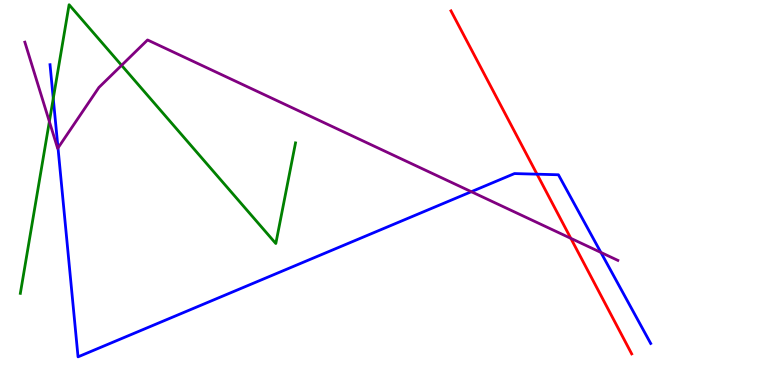[{'lines': ['blue', 'red'], 'intersections': [{'x': 6.93, 'y': 5.48}]}, {'lines': ['green', 'red'], 'intersections': []}, {'lines': ['purple', 'red'], 'intersections': [{'x': 7.37, 'y': 3.81}]}, {'lines': ['blue', 'green'], 'intersections': [{'x': 0.687, 'y': 7.44}]}, {'lines': ['blue', 'purple'], 'intersections': [{'x': 0.748, 'y': 6.16}, {'x': 6.08, 'y': 5.02}, {'x': 7.75, 'y': 3.44}]}, {'lines': ['green', 'purple'], 'intersections': [{'x': 0.637, 'y': 6.84}, {'x': 1.57, 'y': 8.3}]}]